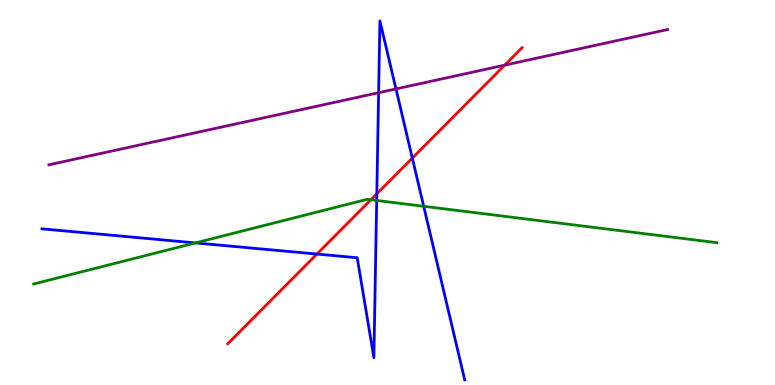[{'lines': ['blue', 'red'], 'intersections': [{'x': 4.09, 'y': 3.4}, {'x': 4.86, 'y': 4.97}, {'x': 5.32, 'y': 5.89}]}, {'lines': ['green', 'red'], 'intersections': [{'x': 4.79, 'y': 4.81}]}, {'lines': ['purple', 'red'], 'intersections': [{'x': 6.51, 'y': 8.31}]}, {'lines': ['blue', 'green'], 'intersections': [{'x': 2.52, 'y': 3.69}, {'x': 4.86, 'y': 4.79}, {'x': 5.47, 'y': 4.64}]}, {'lines': ['blue', 'purple'], 'intersections': [{'x': 4.89, 'y': 7.59}, {'x': 5.11, 'y': 7.69}]}, {'lines': ['green', 'purple'], 'intersections': []}]